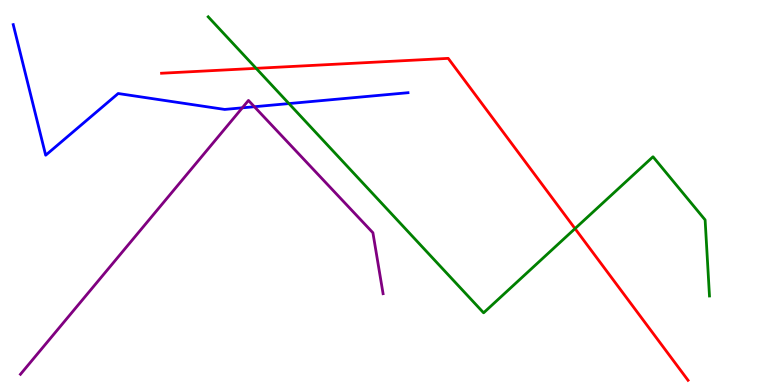[{'lines': ['blue', 'red'], 'intersections': []}, {'lines': ['green', 'red'], 'intersections': [{'x': 3.3, 'y': 8.23}, {'x': 7.42, 'y': 4.06}]}, {'lines': ['purple', 'red'], 'intersections': []}, {'lines': ['blue', 'green'], 'intersections': [{'x': 3.73, 'y': 7.31}]}, {'lines': ['blue', 'purple'], 'intersections': [{'x': 3.13, 'y': 7.2}, {'x': 3.28, 'y': 7.23}]}, {'lines': ['green', 'purple'], 'intersections': []}]